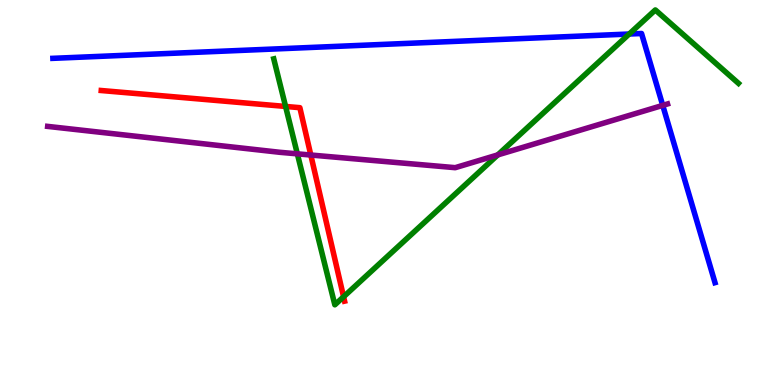[{'lines': ['blue', 'red'], 'intersections': []}, {'lines': ['green', 'red'], 'intersections': [{'x': 3.68, 'y': 7.24}, {'x': 4.43, 'y': 2.29}]}, {'lines': ['purple', 'red'], 'intersections': [{'x': 4.01, 'y': 5.97}]}, {'lines': ['blue', 'green'], 'intersections': [{'x': 8.12, 'y': 9.12}]}, {'lines': ['blue', 'purple'], 'intersections': [{'x': 8.55, 'y': 7.26}]}, {'lines': ['green', 'purple'], 'intersections': [{'x': 3.84, 'y': 6.0}, {'x': 6.42, 'y': 5.98}]}]